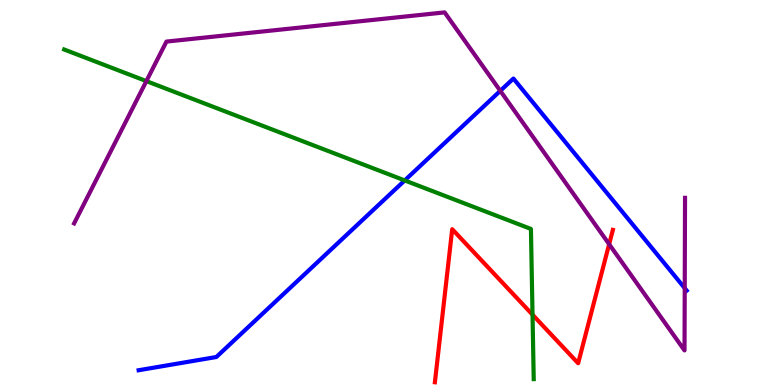[{'lines': ['blue', 'red'], 'intersections': []}, {'lines': ['green', 'red'], 'intersections': [{'x': 6.87, 'y': 1.83}]}, {'lines': ['purple', 'red'], 'intersections': [{'x': 7.86, 'y': 3.66}]}, {'lines': ['blue', 'green'], 'intersections': [{'x': 5.22, 'y': 5.31}]}, {'lines': ['blue', 'purple'], 'intersections': [{'x': 6.46, 'y': 7.64}, {'x': 8.84, 'y': 2.51}]}, {'lines': ['green', 'purple'], 'intersections': [{'x': 1.89, 'y': 7.89}]}]